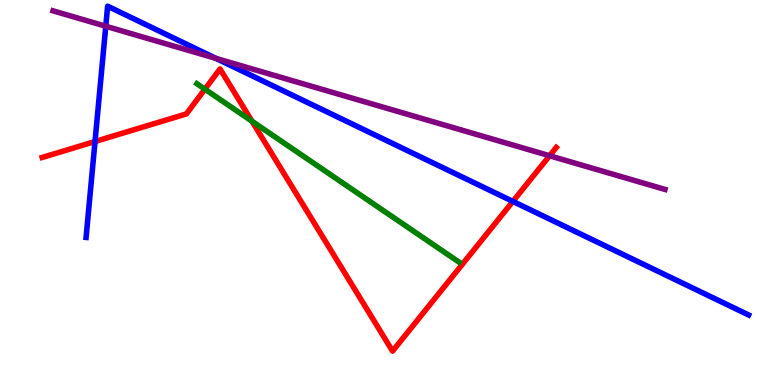[{'lines': ['blue', 'red'], 'intersections': [{'x': 1.23, 'y': 6.32}, {'x': 6.62, 'y': 4.77}]}, {'lines': ['green', 'red'], 'intersections': [{'x': 2.64, 'y': 7.68}, {'x': 3.25, 'y': 6.85}]}, {'lines': ['purple', 'red'], 'intersections': [{'x': 7.09, 'y': 5.95}]}, {'lines': ['blue', 'green'], 'intersections': []}, {'lines': ['blue', 'purple'], 'intersections': [{'x': 1.36, 'y': 9.32}, {'x': 2.79, 'y': 8.48}]}, {'lines': ['green', 'purple'], 'intersections': []}]